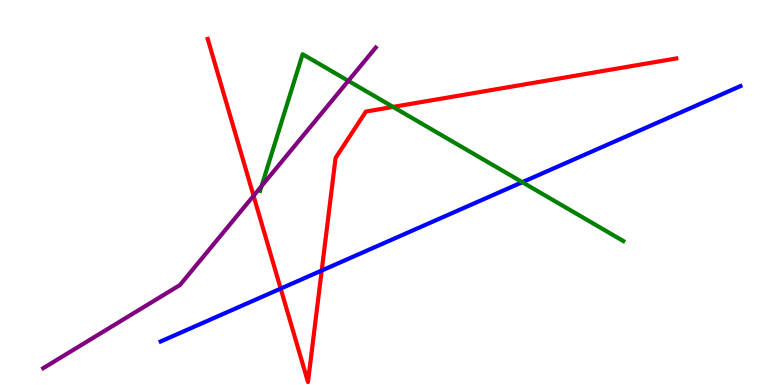[{'lines': ['blue', 'red'], 'intersections': [{'x': 3.62, 'y': 2.5}, {'x': 4.15, 'y': 2.97}]}, {'lines': ['green', 'red'], 'intersections': [{'x': 5.07, 'y': 7.22}]}, {'lines': ['purple', 'red'], 'intersections': [{'x': 3.27, 'y': 4.91}]}, {'lines': ['blue', 'green'], 'intersections': [{'x': 6.74, 'y': 5.27}]}, {'lines': ['blue', 'purple'], 'intersections': []}, {'lines': ['green', 'purple'], 'intersections': [{'x': 3.38, 'y': 5.17}, {'x': 4.49, 'y': 7.9}]}]